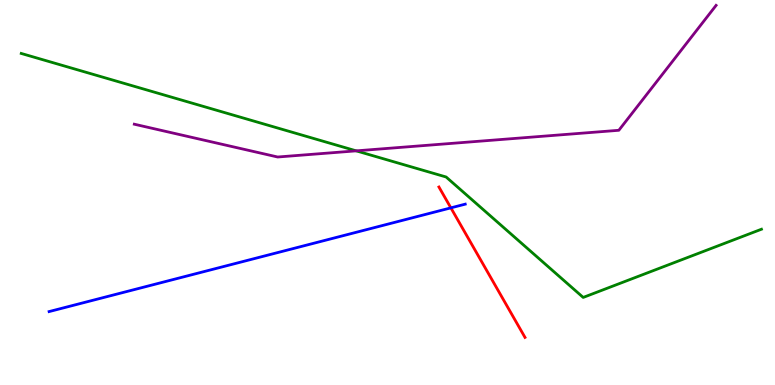[{'lines': ['blue', 'red'], 'intersections': [{'x': 5.82, 'y': 4.6}]}, {'lines': ['green', 'red'], 'intersections': []}, {'lines': ['purple', 'red'], 'intersections': []}, {'lines': ['blue', 'green'], 'intersections': []}, {'lines': ['blue', 'purple'], 'intersections': []}, {'lines': ['green', 'purple'], 'intersections': [{'x': 4.6, 'y': 6.08}]}]